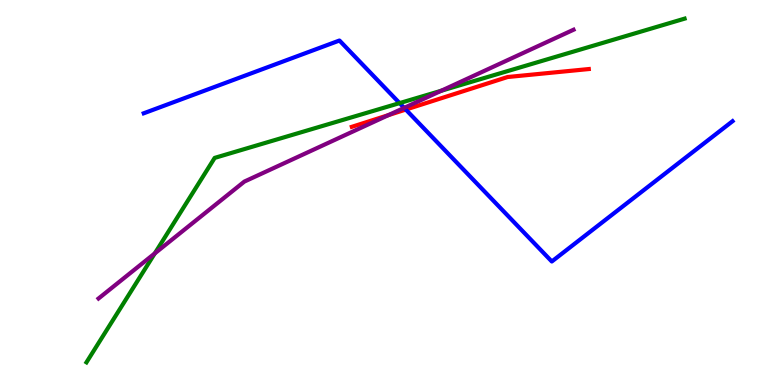[{'lines': ['blue', 'red'], 'intersections': [{'x': 5.24, 'y': 7.15}]}, {'lines': ['green', 'red'], 'intersections': []}, {'lines': ['purple', 'red'], 'intersections': [{'x': 5.01, 'y': 7.01}]}, {'lines': ['blue', 'green'], 'intersections': [{'x': 5.16, 'y': 7.32}]}, {'lines': ['blue', 'purple'], 'intersections': [{'x': 5.22, 'y': 7.2}]}, {'lines': ['green', 'purple'], 'intersections': [{'x': 2.0, 'y': 3.42}, {'x': 5.69, 'y': 7.64}]}]